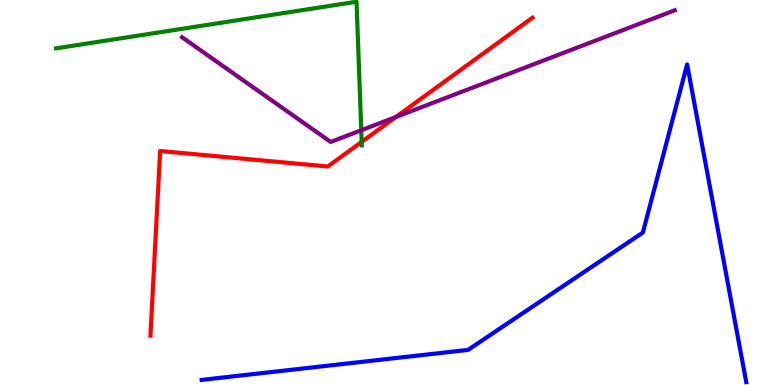[{'lines': ['blue', 'red'], 'intersections': []}, {'lines': ['green', 'red'], 'intersections': [{'x': 4.67, 'y': 6.32}]}, {'lines': ['purple', 'red'], 'intersections': [{'x': 5.11, 'y': 6.96}]}, {'lines': ['blue', 'green'], 'intersections': []}, {'lines': ['blue', 'purple'], 'intersections': []}, {'lines': ['green', 'purple'], 'intersections': [{'x': 4.66, 'y': 6.62}]}]